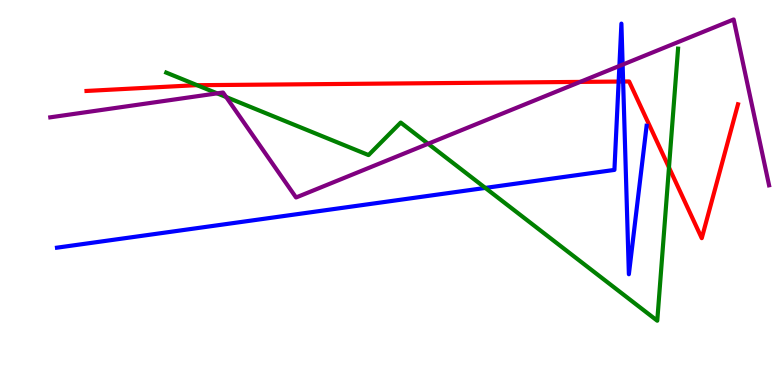[{'lines': ['blue', 'red'], 'intersections': [{'x': 7.98, 'y': 7.88}, {'x': 8.04, 'y': 7.88}]}, {'lines': ['green', 'red'], 'intersections': [{'x': 2.54, 'y': 7.79}, {'x': 8.63, 'y': 5.65}]}, {'lines': ['purple', 'red'], 'intersections': [{'x': 7.49, 'y': 7.87}]}, {'lines': ['blue', 'green'], 'intersections': [{'x': 6.26, 'y': 5.12}]}, {'lines': ['blue', 'purple'], 'intersections': [{'x': 7.99, 'y': 8.29}, {'x': 8.03, 'y': 8.32}]}, {'lines': ['green', 'purple'], 'intersections': [{'x': 2.8, 'y': 7.58}, {'x': 2.92, 'y': 7.48}, {'x': 5.52, 'y': 6.27}]}]